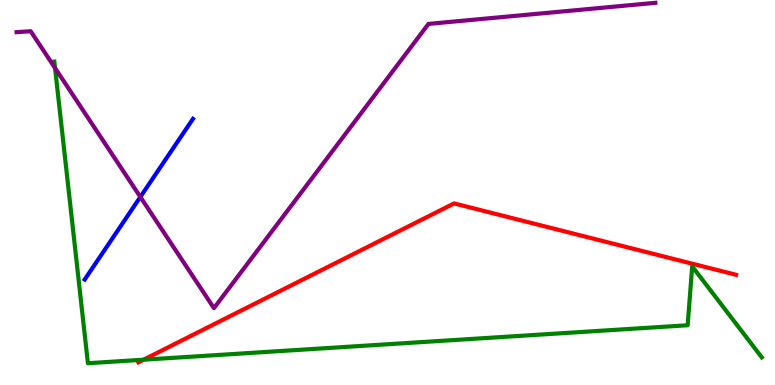[{'lines': ['blue', 'red'], 'intersections': []}, {'lines': ['green', 'red'], 'intersections': [{'x': 1.85, 'y': 0.657}]}, {'lines': ['purple', 'red'], 'intersections': []}, {'lines': ['blue', 'green'], 'intersections': []}, {'lines': ['blue', 'purple'], 'intersections': [{'x': 1.81, 'y': 4.88}]}, {'lines': ['green', 'purple'], 'intersections': [{'x': 0.71, 'y': 8.23}]}]